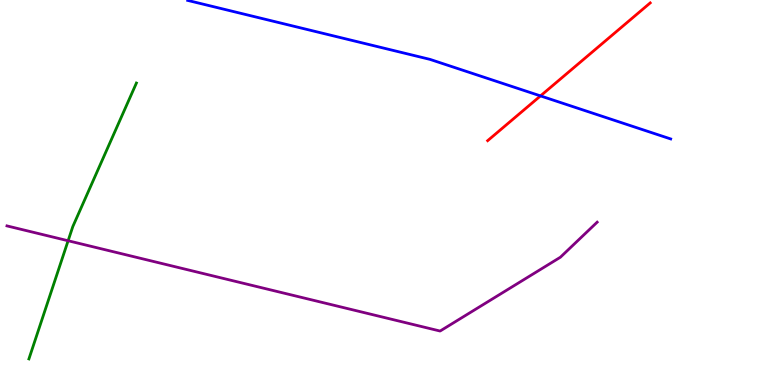[{'lines': ['blue', 'red'], 'intersections': [{'x': 6.97, 'y': 7.51}]}, {'lines': ['green', 'red'], 'intersections': []}, {'lines': ['purple', 'red'], 'intersections': []}, {'lines': ['blue', 'green'], 'intersections': []}, {'lines': ['blue', 'purple'], 'intersections': []}, {'lines': ['green', 'purple'], 'intersections': [{'x': 0.879, 'y': 3.75}]}]